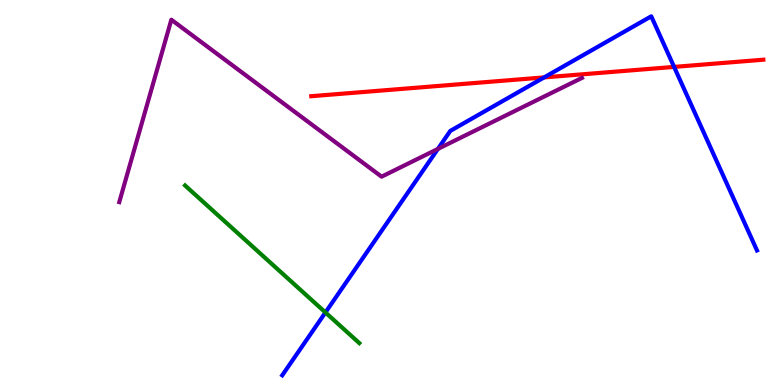[{'lines': ['blue', 'red'], 'intersections': [{'x': 7.02, 'y': 7.99}, {'x': 8.7, 'y': 8.26}]}, {'lines': ['green', 'red'], 'intersections': []}, {'lines': ['purple', 'red'], 'intersections': []}, {'lines': ['blue', 'green'], 'intersections': [{'x': 4.2, 'y': 1.88}]}, {'lines': ['blue', 'purple'], 'intersections': [{'x': 5.65, 'y': 6.13}]}, {'lines': ['green', 'purple'], 'intersections': []}]